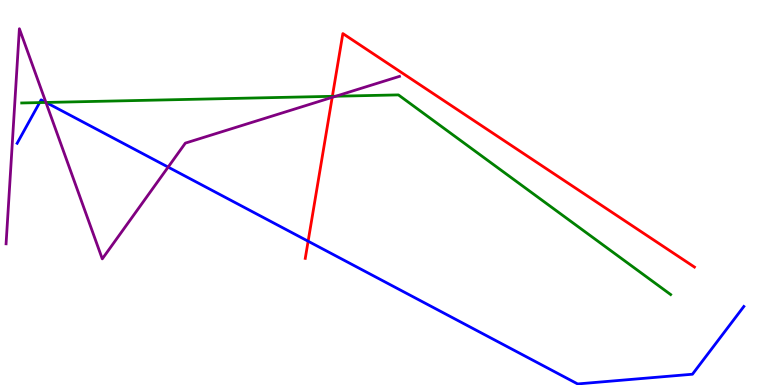[{'lines': ['blue', 'red'], 'intersections': [{'x': 3.98, 'y': 3.73}]}, {'lines': ['green', 'red'], 'intersections': [{'x': 4.29, 'y': 7.5}]}, {'lines': ['purple', 'red'], 'intersections': [{'x': 4.29, 'y': 7.47}]}, {'lines': ['blue', 'green'], 'intersections': [{'x': 0.511, 'y': 7.34}, {'x': 0.595, 'y': 7.34}]}, {'lines': ['blue', 'purple'], 'intersections': [{'x': 0.592, 'y': 7.34}, {'x': 2.17, 'y': 5.66}]}, {'lines': ['green', 'purple'], 'intersections': [{'x': 0.593, 'y': 7.34}, {'x': 4.33, 'y': 7.5}]}]